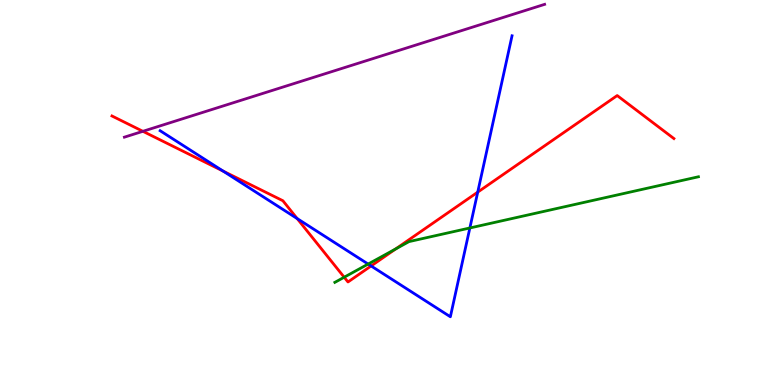[{'lines': ['blue', 'red'], 'intersections': [{'x': 2.88, 'y': 5.56}, {'x': 3.83, 'y': 4.32}, {'x': 4.79, 'y': 3.09}, {'x': 6.16, 'y': 5.01}]}, {'lines': ['green', 'red'], 'intersections': [{'x': 4.44, 'y': 2.8}, {'x': 5.11, 'y': 3.54}]}, {'lines': ['purple', 'red'], 'intersections': [{'x': 1.84, 'y': 6.59}]}, {'lines': ['blue', 'green'], 'intersections': [{'x': 4.75, 'y': 3.14}, {'x': 6.06, 'y': 4.08}]}, {'lines': ['blue', 'purple'], 'intersections': []}, {'lines': ['green', 'purple'], 'intersections': []}]